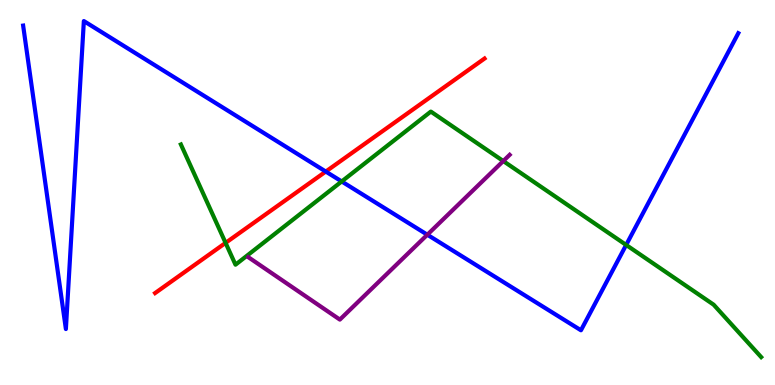[{'lines': ['blue', 'red'], 'intersections': [{'x': 4.2, 'y': 5.54}]}, {'lines': ['green', 'red'], 'intersections': [{'x': 2.91, 'y': 3.69}]}, {'lines': ['purple', 'red'], 'intersections': []}, {'lines': ['blue', 'green'], 'intersections': [{'x': 4.41, 'y': 5.29}, {'x': 8.08, 'y': 3.64}]}, {'lines': ['blue', 'purple'], 'intersections': [{'x': 5.51, 'y': 3.9}]}, {'lines': ['green', 'purple'], 'intersections': [{'x': 6.49, 'y': 5.82}]}]